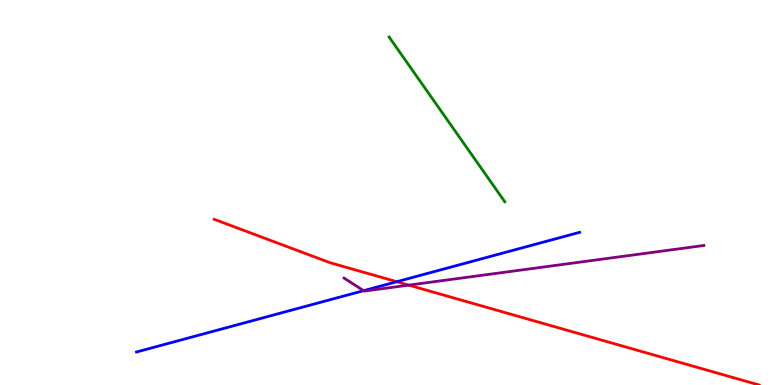[{'lines': ['blue', 'red'], 'intersections': [{'x': 5.12, 'y': 2.68}]}, {'lines': ['green', 'red'], 'intersections': []}, {'lines': ['purple', 'red'], 'intersections': [{'x': 5.27, 'y': 2.59}]}, {'lines': ['blue', 'green'], 'intersections': []}, {'lines': ['blue', 'purple'], 'intersections': [{'x': 4.69, 'y': 2.45}]}, {'lines': ['green', 'purple'], 'intersections': []}]